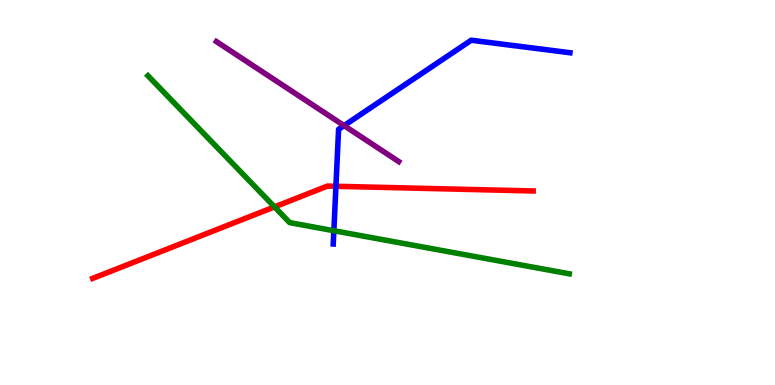[{'lines': ['blue', 'red'], 'intersections': [{'x': 4.33, 'y': 5.16}]}, {'lines': ['green', 'red'], 'intersections': [{'x': 3.54, 'y': 4.63}]}, {'lines': ['purple', 'red'], 'intersections': []}, {'lines': ['blue', 'green'], 'intersections': [{'x': 4.31, 'y': 4.01}]}, {'lines': ['blue', 'purple'], 'intersections': [{'x': 4.44, 'y': 6.74}]}, {'lines': ['green', 'purple'], 'intersections': []}]